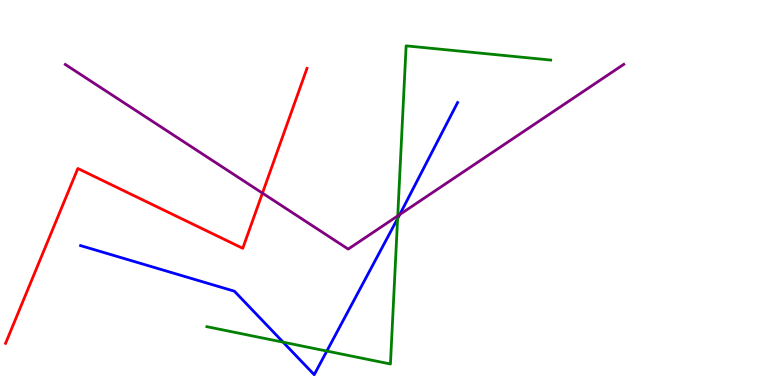[{'lines': ['blue', 'red'], 'intersections': []}, {'lines': ['green', 'red'], 'intersections': []}, {'lines': ['purple', 'red'], 'intersections': [{'x': 3.39, 'y': 4.98}]}, {'lines': ['blue', 'green'], 'intersections': [{'x': 3.65, 'y': 1.11}, {'x': 4.22, 'y': 0.882}, {'x': 5.13, 'y': 4.32}]}, {'lines': ['blue', 'purple'], 'intersections': [{'x': 5.16, 'y': 4.43}]}, {'lines': ['green', 'purple'], 'intersections': [{'x': 5.13, 'y': 4.39}]}]